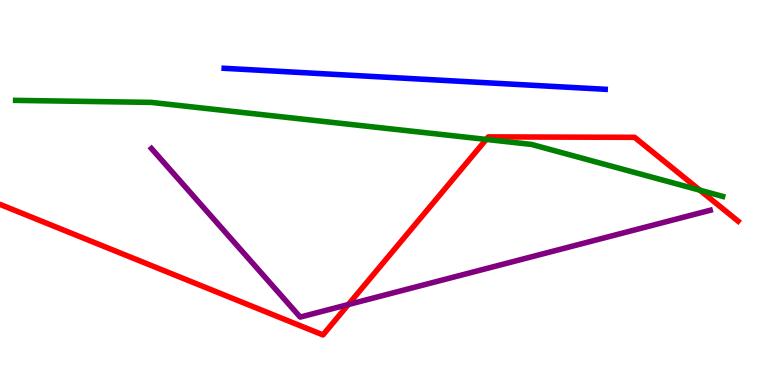[{'lines': ['blue', 'red'], 'intersections': []}, {'lines': ['green', 'red'], 'intersections': [{'x': 6.27, 'y': 6.38}, {'x': 9.03, 'y': 5.06}]}, {'lines': ['purple', 'red'], 'intersections': [{'x': 4.49, 'y': 2.09}]}, {'lines': ['blue', 'green'], 'intersections': []}, {'lines': ['blue', 'purple'], 'intersections': []}, {'lines': ['green', 'purple'], 'intersections': []}]